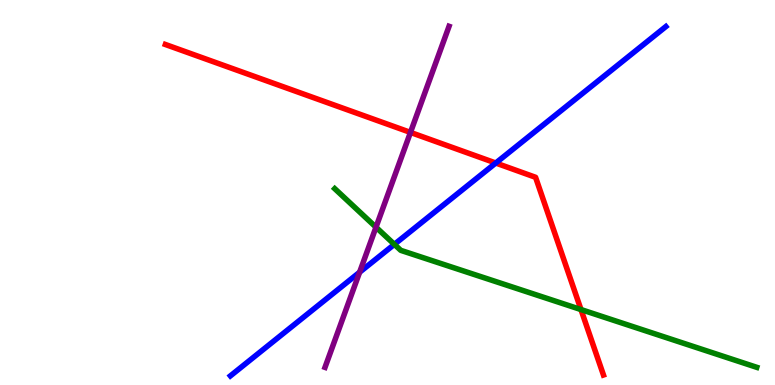[{'lines': ['blue', 'red'], 'intersections': [{'x': 6.4, 'y': 5.77}]}, {'lines': ['green', 'red'], 'intersections': [{'x': 7.5, 'y': 1.96}]}, {'lines': ['purple', 'red'], 'intersections': [{'x': 5.3, 'y': 6.56}]}, {'lines': ['blue', 'green'], 'intersections': [{'x': 5.09, 'y': 3.65}]}, {'lines': ['blue', 'purple'], 'intersections': [{'x': 4.64, 'y': 2.93}]}, {'lines': ['green', 'purple'], 'intersections': [{'x': 4.85, 'y': 4.1}]}]